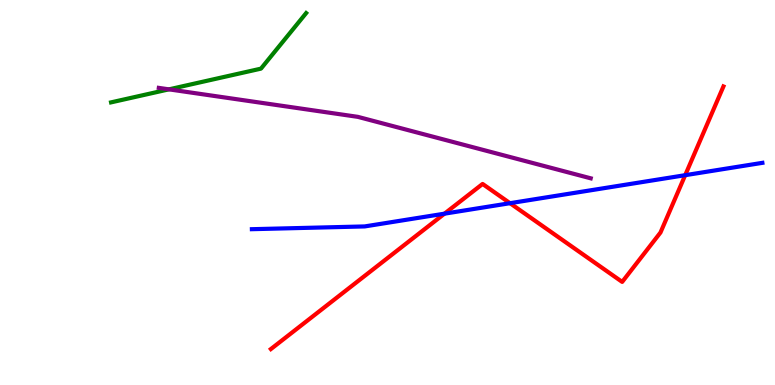[{'lines': ['blue', 'red'], 'intersections': [{'x': 5.74, 'y': 4.45}, {'x': 6.58, 'y': 4.72}, {'x': 8.84, 'y': 5.45}]}, {'lines': ['green', 'red'], 'intersections': []}, {'lines': ['purple', 'red'], 'intersections': []}, {'lines': ['blue', 'green'], 'intersections': []}, {'lines': ['blue', 'purple'], 'intersections': []}, {'lines': ['green', 'purple'], 'intersections': [{'x': 2.18, 'y': 7.68}]}]